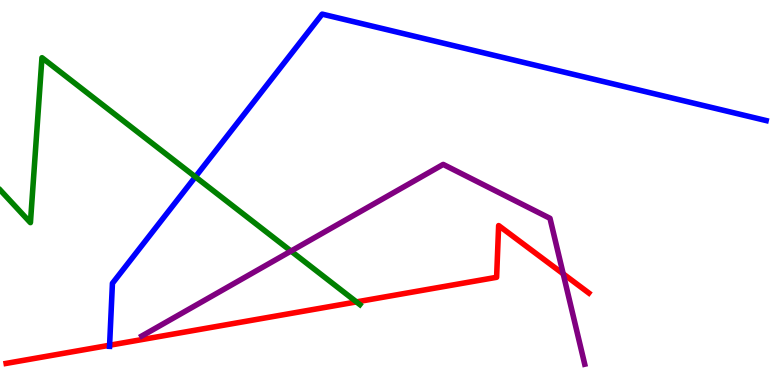[{'lines': ['blue', 'red'], 'intersections': [{'x': 1.41, 'y': 1.03}]}, {'lines': ['green', 'red'], 'intersections': [{'x': 4.6, 'y': 2.16}]}, {'lines': ['purple', 'red'], 'intersections': [{'x': 7.27, 'y': 2.89}]}, {'lines': ['blue', 'green'], 'intersections': [{'x': 2.52, 'y': 5.41}]}, {'lines': ['blue', 'purple'], 'intersections': []}, {'lines': ['green', 'purple'], 'intersections': [{'x': 3.75, 'y': 3.48}]}]